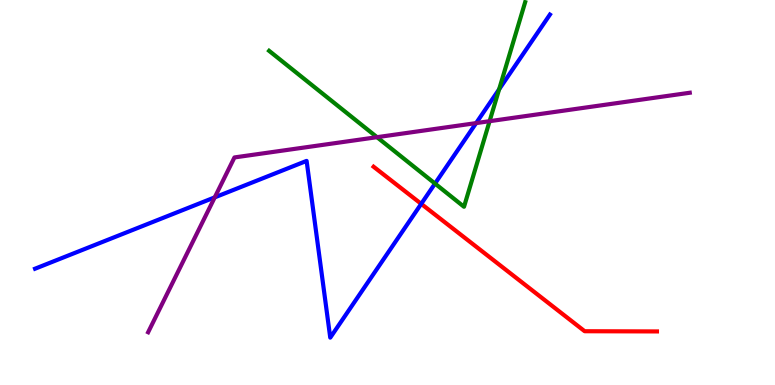[{'lines': ['blue', 'red'], 'intersections': [{'x': 5.44, 'y': 4.71}]}, {'lines': ['green', 'red'], 'intersections': []}, {'lines': ['purple', 'red'], 'intersections': []}, {'lines': ['blue', 'green'], 'intersections': [{'x': 5.61, 'y': 5.23}, {'x': 6.44, 'y': 7.68}]}, {'lines': ['blue', 'purple'], 'intersections': [{'x': 2.77, 'y': 4.87}, {'x': 6.14, 'y': 6.8}]}, {'lines': ['green', 'purple'], 'intersections': [{'x': 4.86, 'y': 6.44}, {'x': 6.32, 'y': 6.85}]}]